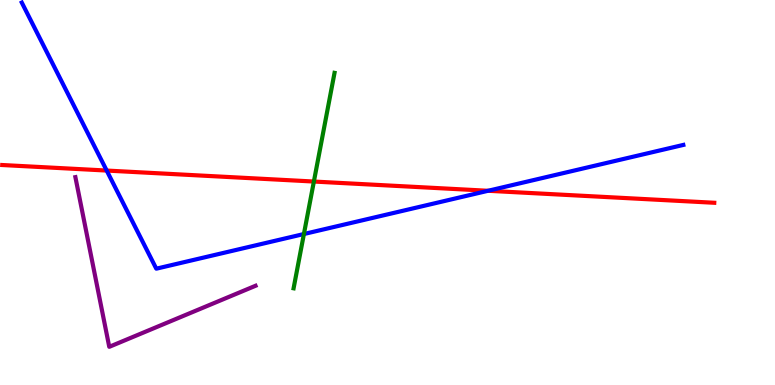[{'lines': ['blue', 'red'], 'intersections': [{'x': 1.38, 'y': 5.57}, {'x': 6.3, 'y': 5.04}]}, {'lines': ['green', 'red'], 'intersections': [{'x': 4.05, 'y': 5.28}]}, {'lines': ['purple', 'red'], 'intersections': []}, {'lines': ['blue', 'green'], 'intersections': [{'x': 3.92, 'y': 3.92}]}, {'lines': ['blue', 'purple'], 'intersections': []}, {'lines': ['green', 'purple'], 'intersections': []}]